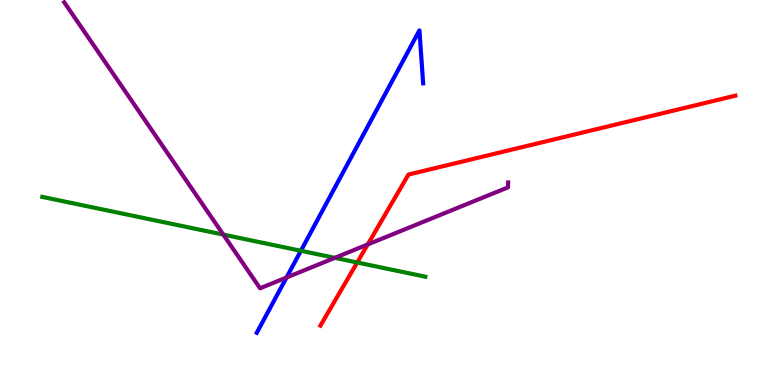[{'lines': ['blue', 'red'], 'intersections': []}, {'lines': ['green', 'red'], 'intersections': [{'x': 4.61, 'y': 3.18}]}, {'lines': ['purple', 'red'], 'intersections': [{'x': 4.74, 'y': 3.65}]}, {'lines': ['blue', 'green'], 'intersections': [{'x': 3.88, 'y': 3.49}]}, {'lines': ['blue', 'purple'], 'intersections': [{'x': 3.7, 'y': 2.79}]}, {'lines': ['green', 'purple'], 'intersections': [{'x': 2.88, 'y': 3.91}, {'x': 4.32, 'y': 3.3}]}]